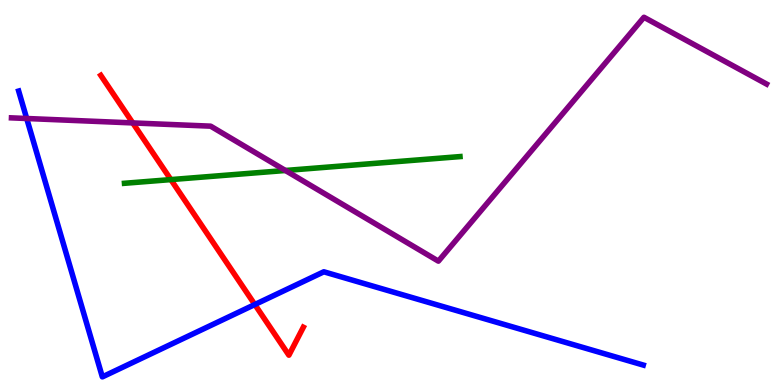[{'lines': ['blue', 'red'], 'intersections': [{'x': 3.29, 'y': 2.09}]}, {'lines': ['green', 'red'], 'intersections': [{'x': 2.2, 'y': 5.34}]}, {'lines': ['purple', 'red'], 'intersections': [{'x': 1.71, 'y': 6.81}]}, {'lines': ['blue', 'green'], 'intersections': []}, {'lines': ['blue', 'purple'], 'intersections': [{'x': 0.345, 'y': 6.92}]}, {'lines': ['green', 'purple'], 'intersections': [{'x': 3.68, 'y': 5.57}]}]